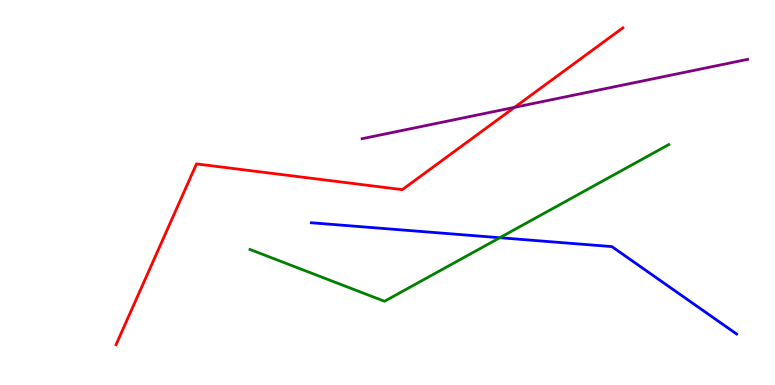[{'lines': ['blue', 'red'], 'intersections': []}, {'lines': ['green', 'red'], 'intersections': []}, {'lines': ['purple', 'red'], 'intersections': [{'x': 6.64, 'y': 7.21}]}, {'lines': ['blue', 'green'], 'intersections': [{'x': 6.45, 'y': 3.83}]}, {'lines': ['blue', 'purple'], 'intersections': []}, {'lines': ['green', 'purple'], 'intersections': []}]